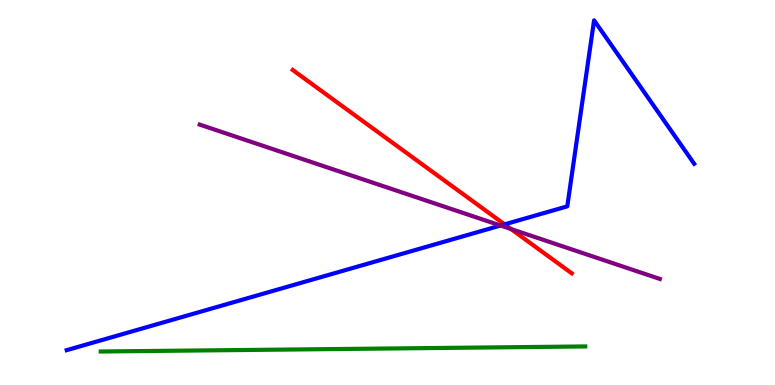[{'lines': ['blue', 'red'], 'intersections': [{'x': 6.51, 'y': 4.17}]}, {'lines': ['green', 'red'], 'intersections': []}, {'lines': ['purple', 'red'], 'intersections': [{'x': 6.59, 'y': 4.05}]}, {'lines': ['blue', 'green'], 'intersections': []}, {'lines': ['blue', 'purple'], 'intersections': [{'x': 6.46, 'y': 4.14}]}, {'lines': ['green', 'purple'], 'intersections': []}]